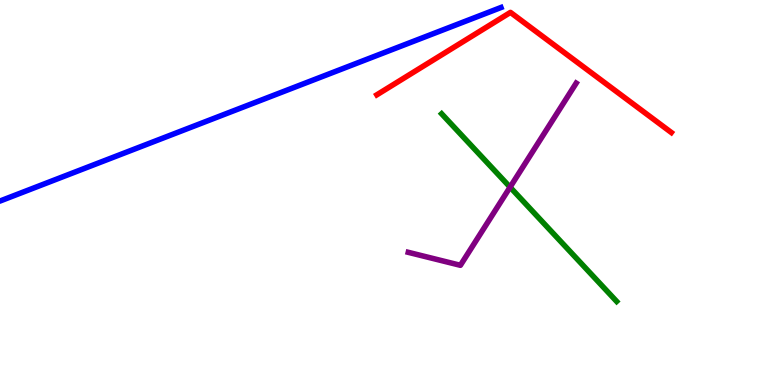[{'lines': ['blue', 'red'], 'intersections': []}, {'lines': ['green', 'red'], 'intersections': []}, {'lines': ['purple', 'red'], 'intersections': []}, {'lines': ['blue', 'green'], 'intersections': []}, {'lines': ['blue', 'purple'], 'intersections': []}, {'lines': ['green', 'purple'], 'intersections': [{'x': 6.58, 'y': 5.14}]}]